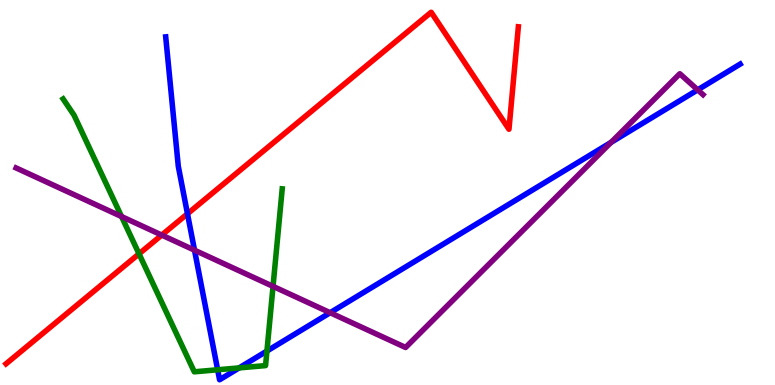[{'lines': ['blue', 'red'], 'intersections': [{'x': 2.42, 'y': 4.45}]}, {'lines': ['green', 'red'], 'intersections': [{'x': 1.79, 'y': 3.41}]}, {'lines': ['purple', 'red'], 'intersections': [{'x': 2.09, 'y': 3.89}]}, {'lines': ['blue', 'green'], 'intersections': [{'x': 2.81, 'y': 0.395}, {'x': 3.09, 'y': 0.444}, {'x': 3.44, 'y': 0.882}]}, {'lines': ['blue', 'purple'], 'intersections': [{'x': 2.51, 'y': 3.5}, {'x': 4.26, 'y': 1.88}, {'x': 7.88, 'y': 6.3}, {'x': 9.0, 'y': 7.67}]}, {'lines': ['green', 'purple'], 'intersections': [{'x': 1.57, 'y': 4.38}, {'x': 3.52, 'y': 2.56}]}]